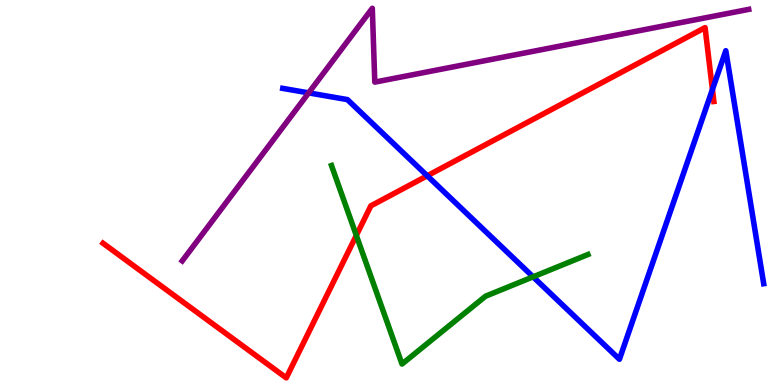[{'lines': ['blue', 'red'], 'intersections': [{'x': 5.51, 'y': 5.43}, {'x': 9.19, 'y': 7.68}]}, {'lines': ['green', 'red'], 'intersections': [{'x': 4.6, 'y': 3.89}]}, {'lines': ['purple', 'red'], 'intersections': []}, {'lines': ['blue', 'green'], 'intersections': [{'x': 6.88, 'y': 2.81}]}, {'lines': ['blue', 'purple'], 'intersections': [{'x': 3.98, 'y': 7.59}]}, {'lines': ['green', 'purple'], 'intersections': []}]